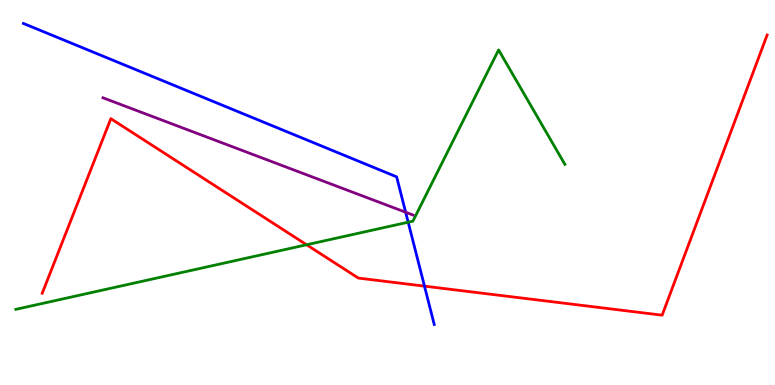[{'lines': ['blue', 'red'], 'intersections': [{'x': 5.48, 'y': 2.57}]}, {'lines': ['green', 'red'], 'intersections': [{'x': 3.96, 'y': 3.64}]}, {'lines': ['purple', 'red'], 'intersections': []}, {'lines': ['blue', 'green'], 'intersections': [{'x': 5.27, 'y': 4.23}]}, {'lines': ['blue', 'purple'], 'intersections': [{'x': 5.23, 'y': 4.49}]}, {'lines': ['green', 'purple'], 'intersections': []}]